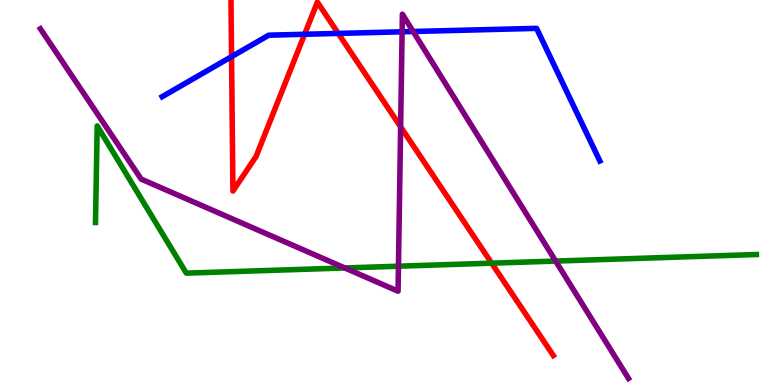[{'lines': ['blue', 'red'], 'intersections': [{'x': 2.99, 'y': 8.53}, {'x': 3.93, 'y': 9.11}, {'x': 4.36, 'y': 9.13}]}, {'lines': ['green', 'red'], 'intersections': [{'x': 6.34, 'y': 3.16}]}, {'lines': ['purple', 'red'], 'intersections': [{'x': 5.17, 'y': 6.71}]}, {'lines': ['blue', 'green'], 'intersections': []}, {'lines': ['blue', 'purple'], 'intersections': [{'x': 5.19, 'y': 9.17}, {'x': 5.33, 'y': 9.18}]}, {'lines': ['green', 'purple'], 'intersections': [{'x': 4.45, 'y': 3.04}, {'x': 5.14, 'y': 3.09}, {'x': 7.17, 'y': 3.22}]}]